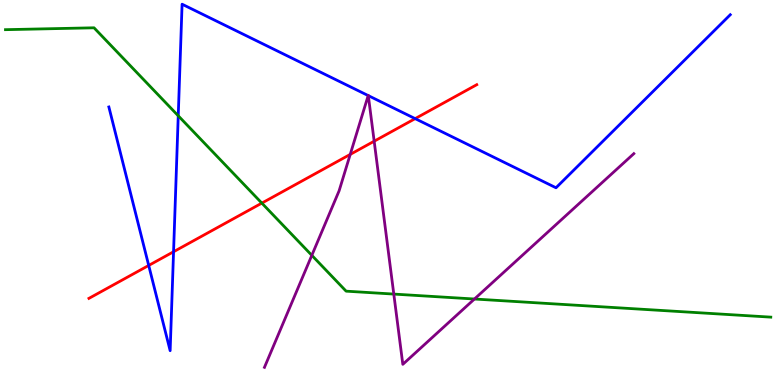[{'lines': ['blue', 'red'], 'intersections': [{'x': 1.92, 'y': 3.11}, {'x': 2.24, 'y': 3.46}, {'x': 5.36, 'y': 6.92}]}, {'lines': ['green', 'red'], 'intersections': [{'x': 3.38, 'y': 4.72}]}, {'lines': ['purple', 'red'], 'intersections': [{'x': 4.52, 'y': 5.99}, {'x': 4.83, 'y': 6.33}]}, {'lines': ['blue', 'green'], 'intersections': [{'x': 2.3, 'y': 6.99}]}, {'lines': ['blue', 'purple'], 'intersections': [{'x': 4.75, 'y': 7.52}, {'x': 4.75, 'y': 7.52}]}, {'lines': ['green', 'purple'], 'intersections': [{'x': 4.02, 'y': 3.37}, {'x': 5.08, 'y': 2.36}, {'x': 6.12, 'y': 2.23}]}]